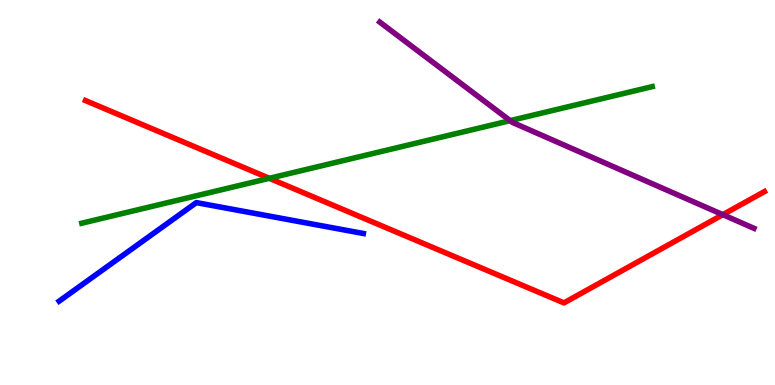[{'lines': ['blue', 'red'], 'intersections': []}, {'lines': ['green', 'red'], 'intersections': [{'x': 3.48, 'y': 5.37}]}, {'lines': ['purple', 'red'], 'intersections': [{'x': 9.33, 'y': 4.42}]}, {'lines': ['blue', 'green'], 'intersections': []}, {'lines': ['blue', 'purple'], 'intersections': []}, {'lines': ['green', 'purple'], 'intersections': [{'x': 6.58, 'y': 6.87}]}]